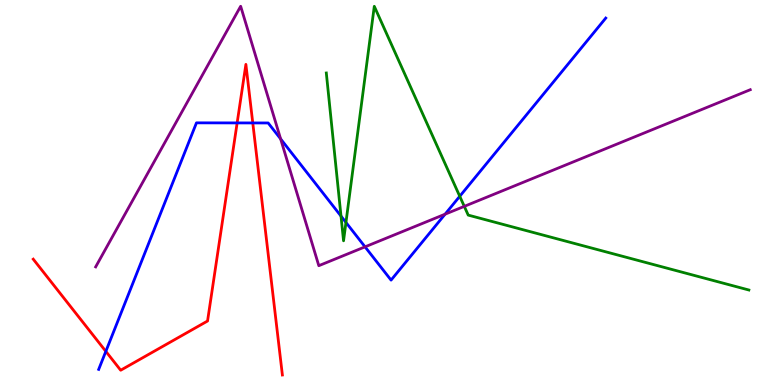[{'lines': ['blue', 'red'], 'intersections': [{'x': 1.37, 'y': 0.873}, {'x': 3.06, 'y': 6.81}, {'x': 3.26, 'y': 6.81}]}, {'lines': ['green', 'red'], 'intersections': []}, {'lines': ['purple', 'red'], 'intersections': []}, {'lines': ['blue', 'green'], 'intersections': [{'x': 4.4, 'y': 4.39}, {'x': 4.46, 'y': 4.22}, {'x': 5.93, 'y': 4.9}]}, {'lines': ['blue', 'purple'], 'intersections': [{'x': 3.62, 'y': 6.39}, {'x': 4.71, 'y': 3.59}, {'x': 5.74, 'y': 4.44}]}, {'lines': ['green', 'purple'], 'intersections': [{'x': 5.99, 'y': 4.64}]}]